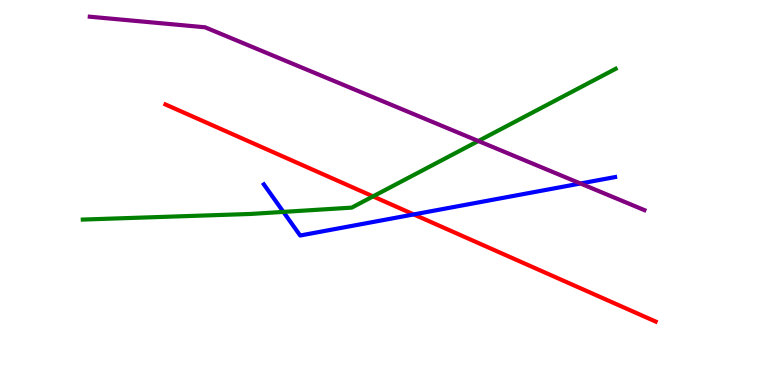[{'lines': ['blue', 'red'], 'intersections': [{'x': 5.34, 'y': 4.43}]}, {'lines': ['green', 'red'], 'intersections': [{'x': 4.81, 'y': 4.9}]}, {'lines': ['purple', 'red'], 'intersections': []}, {'lines': ['blue', 'green'], 'intersections': [{'x': 3.66, 'y': 4.5}]}, {'lines': ['blue', 'purple'], 'intersections': [{'x': 7.49, 'y': 5.23}]}, {'lines': ['green', 'purple'], 'intersections': [{'x': 6.17, 'y': 6.34}]}]